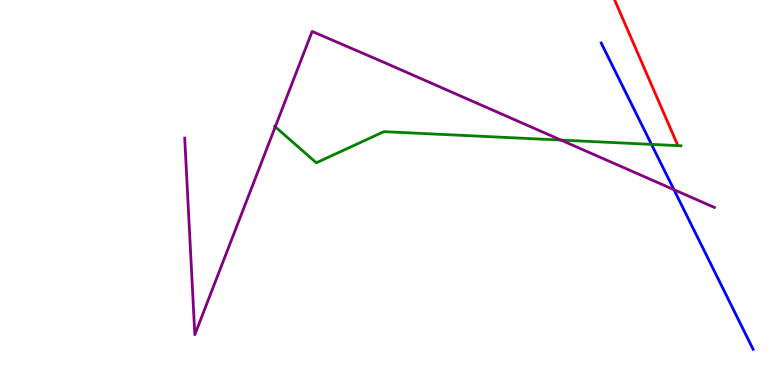[{'lines': ['blue', 'red'], 'intersections': []}, {'lines': ['green', 'red'], 'intersections': []}, {'lines': ['purple', 'red'], 'intersections': []}, {'lines': ['blue', 'green'], 'intersections': [{'x': 8.41, 'y': 6.25}]}, {'lines': ['blue', 'purple'], 'intersections': [{'x': 8.7, 'y': 5.07}]}, {'lines': ['green', 'purple'], 'intersections': [{'x': 3.55, 'y': 6.71}, {'x': 7.24, 'y': 6.36}]}]